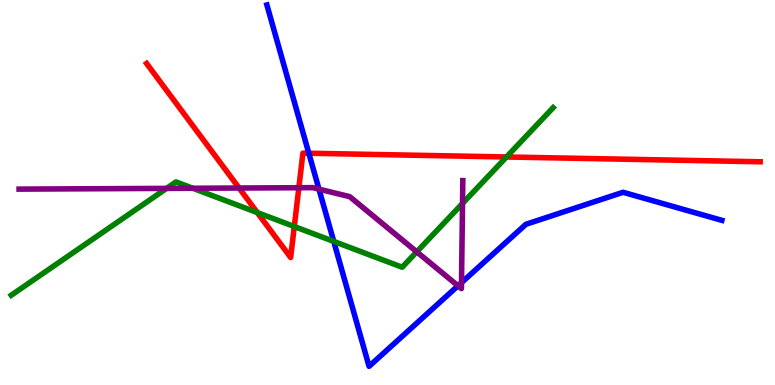[{'lines': ['blue', 'red'], 'intersections': [{'x': 3.98, 'y': 6.02}]}, {'lines': ['green', 'red'], 'intersections': [{'x': 3.32, 'y': 4.48}, {'x': 3.8, 'y': 4.12}, {'x': 6.54, 'y': 5.92}]}, {'lines': ['purple', 'red'], 'intersections': [{'x': 3.08, 'y': 5.12}, {'x': 3.86, 'y': 5.12}]}, {'lines': ['blue', 'green'], 'intersections': [{'x': 4.31, 'y': 3.73}]}, {'lines': ['blue', 'purple'], 'intersections': [{'x': 4.12, 'y': 5.09}, {'x': 5.91, 'y': 2.58}, {'x': 5.96, 'y': 2.66}]}, {'lines': ['green', 'purple'], 'intersections': [{'x': 2.15, 'y': 5.11}, {'x': 2.49, 'y': 5.11}, {'x': 5.38, 'y': 3.46}, {'x': 5.97, 'y': 4.72}]}]